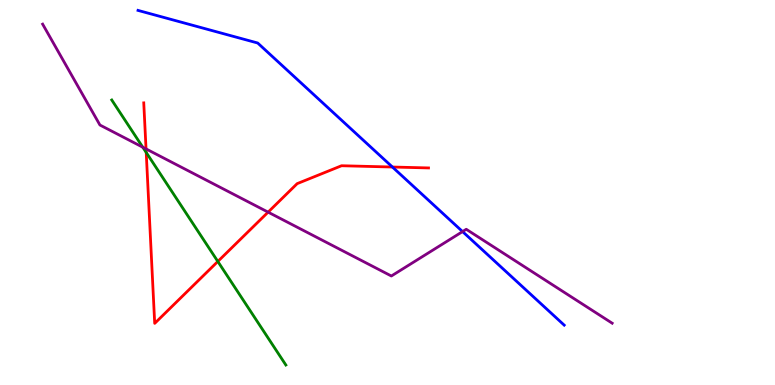[{'lines': ['blue', 'red'], 'intersections': [{'x': 5.06, 'y': 5.66}]}, {'lines': ['green', 'red'], 'intersections': [{'x': 1.89, 'y': 6.04}, {'x': 2.81, 'y': 3.21}]}, {'lines': ['purple', 'red'], 'intersections': [{'x': 1.88, 'y': 6.13}, {'x': 3.46, 'y': 4.49}]}, {'lines': ['blue', 'green'], 'intersections': []}, {'lines': ['blue', 'purple'], 'intersections': [{'x': 5.97, 'y': 3.98}]}, {'lines': ['green', 'purple'], 'intersections': [{'x': 1.84, 'y': 6.18}]}]